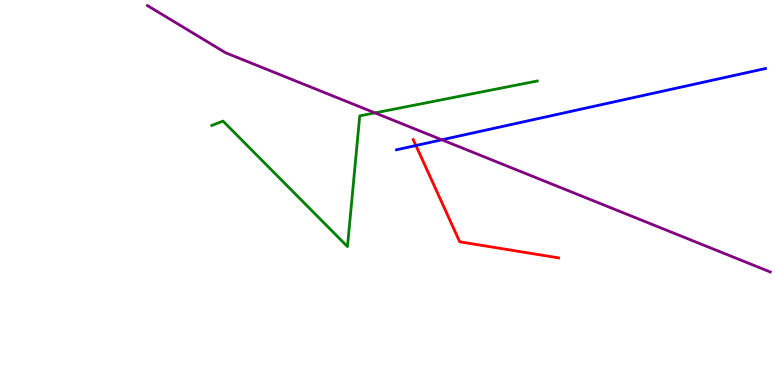[{'lines': ['blue', 'red'], 'intersections': [{'x': 5.37, 'y': 6.22}]}, {'lines': ['green', 'red'], 'intersections': []}, {'lines': ['purple', 'red'], 'intersections': []}, {'lines': ['blue', 'green'], 'intersections': []}, {'lines': ['blue', 'purple'], 'intersections': [{'x': 5.7, 'y': 6.37}]}, {'lines': ['green', 'purple'], 'intersections': [{'x': 4.84, 'y': 7.07}]}]